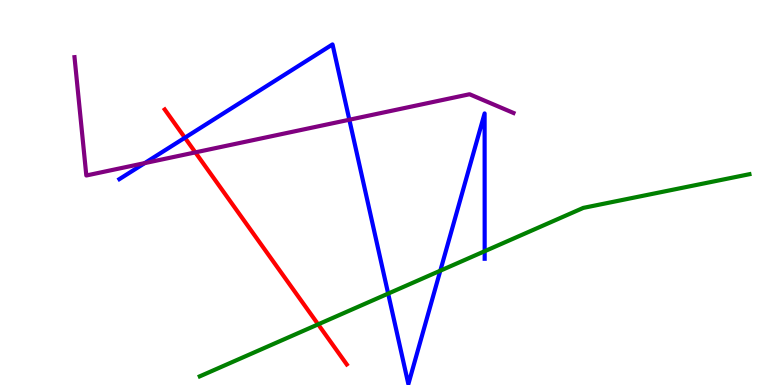[{'lines': ['blue', 'red'], 'intersections': [{'x': 2.39, 'y': 6.42}]}, {'lines': ['green', 'red'], 'intersections': [{'x': 4.11, 'y': 1.58}]}, {'lines': ['purple', 'red'], 'intersections': [{'x': 2.52, 'y': 6.04}]}, {'lines': ['blue', 'green'], 'intersections': [{'x': 5.01, 'y': 2.37}, {'x': 5.68, 'y': 2.97}, {'x': 6.25, 'y': 3.48}]}, {'lines': ['blue', 'purple'], 'intersections': [{'x': 1.87, 'y': 5.76}, {'x': 4.51, 'y': 6.89}]}, {'lines': ['green', 'purple'], 'intersections': []}]